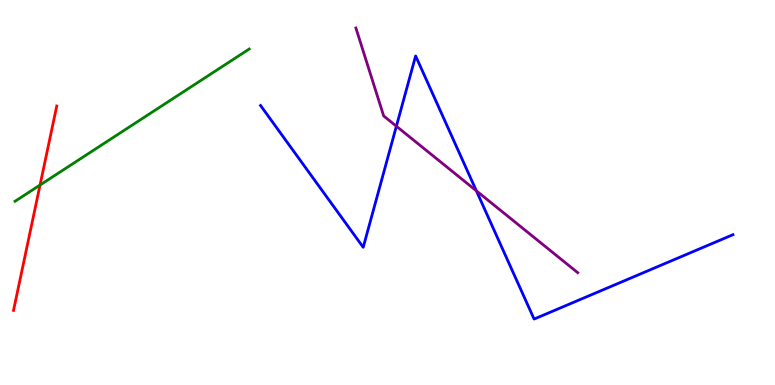[{'lines': ['blue', 'red'], 'intersections': []}, {'lines': ['green', 'red'], 'intersections': [{'x': 0.517, 'y': 5.19}]}, {'lines': ['purple', 'red'], 'intersections': []}, {'lines': ['blue', 'green'], 'intersections': []}, {'lines': ['blue', 'purple'], 'intersections': [{'x': 5.11, 'y': 6.72}, {'x': 6.15, 'y': 5.04}]}, {'lines': ['green', 'purple'], 'intersections': []}]